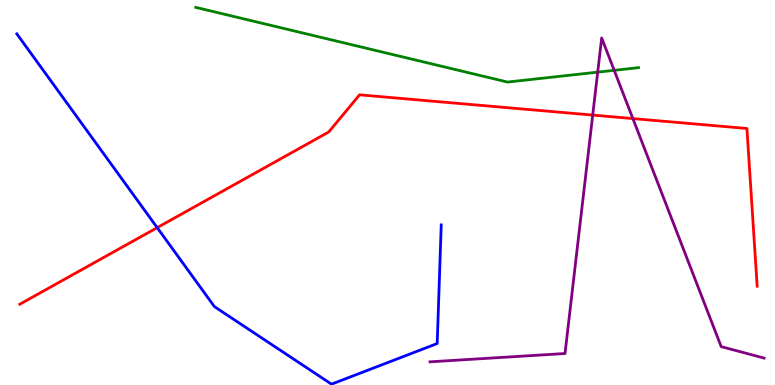[{'lines': ['blue', 'red'], 'intersections': [{'x': 2.03, 'y': 4.09}]}, {'lines': ['green', 'red'], 'intersections': []}, {'lines': ['purple', 'red'], 'intersections': [{'x': 7.65, 'y': 7.01}, {'x': 8.17, 'y': 6.92}]}, {'lines': ['blue', 'green'], 'intersections': []}, {'lines': ['blue', 'purple'], 'intersections': []}, {'lines': ['green', 'purple'], 'intersections': [{'x': 7.71, 'y': 8.13}, {'x': 7.93, 'y': 8.17}]}]